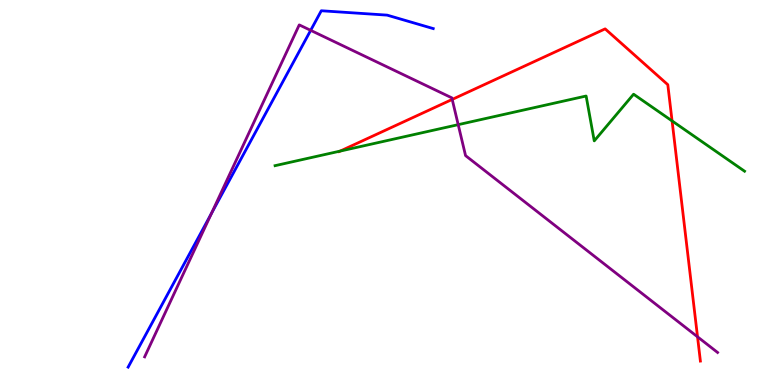[{'lines': ['blue', 'red'], 'intersections': []}, {'lines': ['green', 'red'], 'intersections': [{'x': 4.39, 'y': 6.08}, {'x': 8.67, 'y': 6.86}]}, {'lines': ['purple', 'red'], 'intersections': [{'x': 5.83, 'y': 7.42}, {'x': 9.0, 'y': 1.25}]}, {'lines': ['blue', 'green'], 'intersections': []}, {'lines': ['blue', 'purple'], 'intersections': [{'x': 2.73, 'y': 4.46}, {'x': 4.01, 'y': 9.21}]}, {'lines': ['green', 'purple'], 'intersections': [{'x': 5.91, 'y': 6.76}]}]